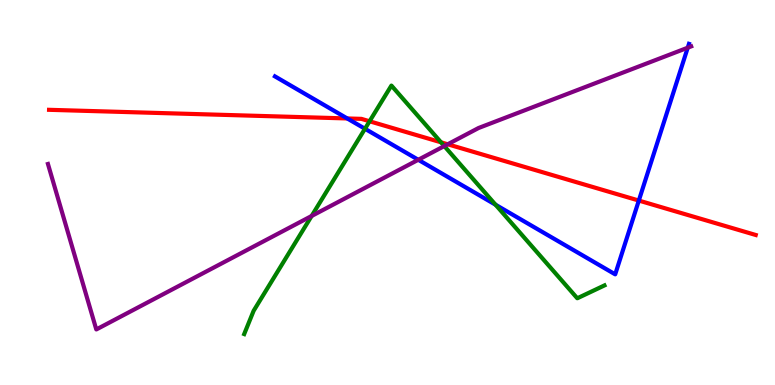[{'lines': ['blue', 'red'], 'intersections': [{'x': 4.48, 'y': 6.92}, {'x': 8.24, 'y': 4.79}]}, {'lines': ['green', 'red'], 'intersections': [{'x': 4.77, 'y': 6.85}, {'x': 5.69, 'y': 6.3}]}, {'lines': ['purple', 'red'], 'intersections': [{'x': 5.78, 'y': 6.25}]}, {'lines': ['blue', 'green'], 'intersections': [{'x': 4.71, 'y': 6.66}, {'x': 6.39, 'y': 4.68}]}, {'lines': ['blue', 'purple'], 'intersections': [{'x': 5.4, 'y': 5.85}, {'x': 8.87, 'y': 8.76}]}, {'lines': ['green', 'purple'], 'intersections': [{'x': 4.02, 'y': 4.39}, {'x': 5.73, 'y': 6.21}]}]